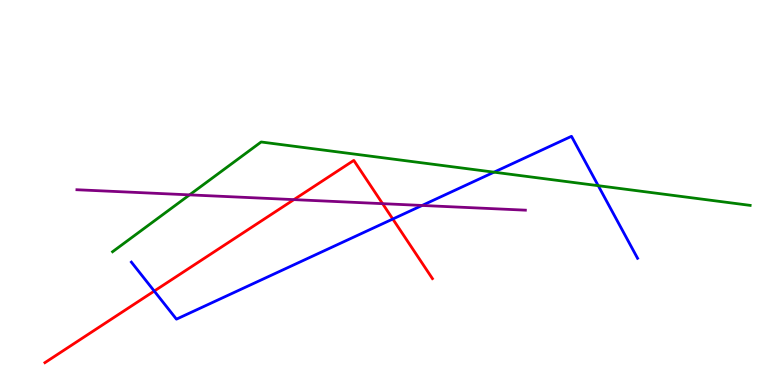[{'lines': ['blue', 'red'], 'intersections': [{'x': 1.99, 'y': 2.44}, {'x': 5.07, 'y': 4.31}]}, {'lines': ['green', 'red'], 'intersections': []}, {'lines': ['purple', 'red'], 'intersections': [{'x': 3.79, 'y': 4.82}, {'x': 4.94, 'y': 4.71}]}, {'lines': ['blue', 'green'], 'intersections': [{'x': 6.37, 'y': 5.53}, {'x': 7.72, 'y': 5.18}]}, {'lines': ['blue', 'purple'], 'intersections': [{'x': 5.45, 'y': 4.66}]}, {'lines': ['green', 'purple'], 'intersections': [{'x': 2.45, 'y': 4.94}]}]